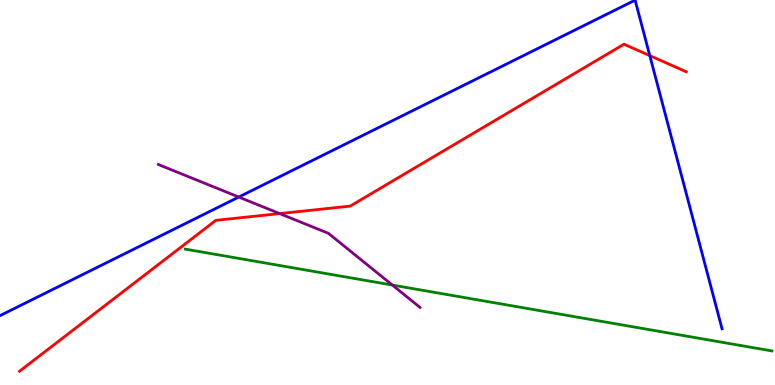[{'lines': ['blue', 'red'], 'intersections': [{'x': 8.38, 'y': 8.55}]}, {'lines': ['green', 'red'], 'intersections': []}, {'lines': ['purple', 'red'], 'intersections': [{'x': 3.61, 'y': 4.45}]}, {'lines': ['blue', 'green'], 'intersections': []}, {'lines': ['blue', 'purple'], 'intersections': [{'x': 3.08, 'y': 4.88}]}, {'lines': ['green', 'purple'], 'intersections': [{'x': 5.06, 'y': 2.6}]}]